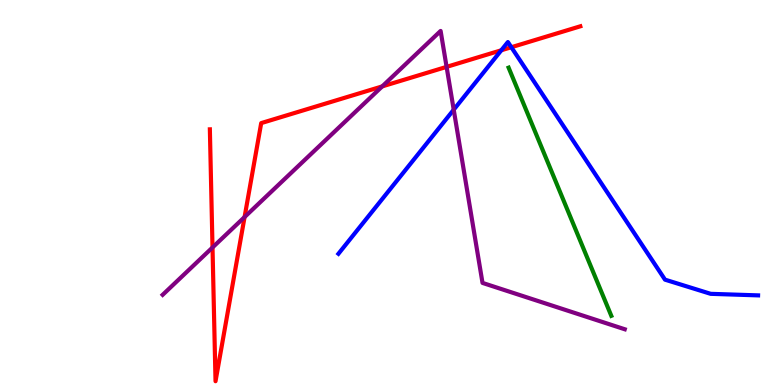[{'lines': ['blue', 'red'], 'intersections': [{'x': 6.47, 'y': 8.69}, {'x': 6.6, 'y': 8.77}]}, {'lines': ['green', 'red'], 'intersections': []}, {'lines': ['purple', 'red'], 'intersections': [{'x': 2.74, 'y': 3.57}, {'x': 3.16, 'y': 4.36}, {'x': 4.93, 'y': 7.76}, {'x': 5.76, 'y': 8.26}]}, {'lines': ['blue', 'green'], 'intersections': []}, {'lines': ['blue', 'purple'], 'intersections': [{'x': 5.85, 'y': 7.15}]}, {'lines': ['green', 'purple'], 'intersections': []}]